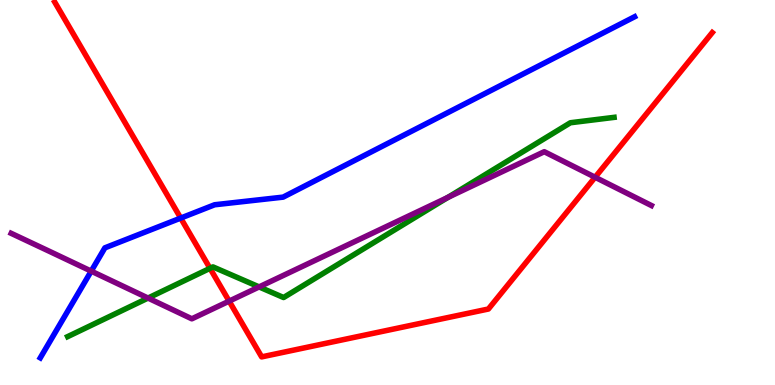[{'lines': ['blue', 'red'], 'intersections': [{'x': 2.33, 'y': 4.34}]}, {'lines': ['green', 'red'], 'intersections': [{'x': 2.71, 'y': 3.03}]}, {'lines': ['purple', 'red'], 'intersections': [{'x': 2.96, 'y': 2.18}, {'x': 7.68, 'y': 5.4}]}, {'lines': ['blue', 'green'], 'intersections': []}, {'lines': ['blue', 'purple'], 'intersections': [{'x': 1.18, 'y': 2.96}]}, {'lines': ['green', 'purple'], 'intersections': [{'x': 1.91, 'y': 2.26}, {'x': 3.34, 'y': 2.55}, {'x': 5.78, 'y': 4.87}]}]